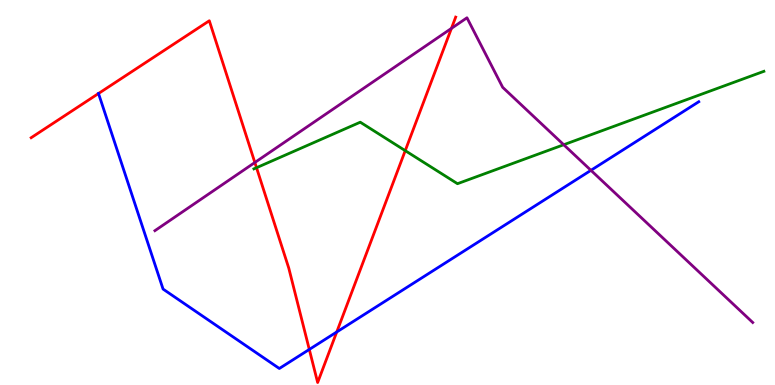[{'lines': ['blue', 'red'], 'intersections': [{'x': 1.27, 'y': 7.57}, {'x': 3.99, 'y': 0.924}, {'x': 4.35, 'y': 1.38}]}, {'lines': ['green', 'red'], 'intersections': [{'x': 3.31, 'y': 5.64}, {'x': 5.23, 'y': 6.09}]}, {'lines': ['purple', 'red'], 'intersections': [{'x': 3.29, 'y': 5.78}, {'x': 5.82, 'y': 9.26}]}, {'lines': ['blue', 'green'], 'intersections': []}, {'lines': ['blue', 'purple'], 'intersections': [{'x': 7.62, 'y': 5.58}]}, {'lines': ['green', 'purple'], 'intersections': [{'x': 7.27, 'y': 6.24}]}]